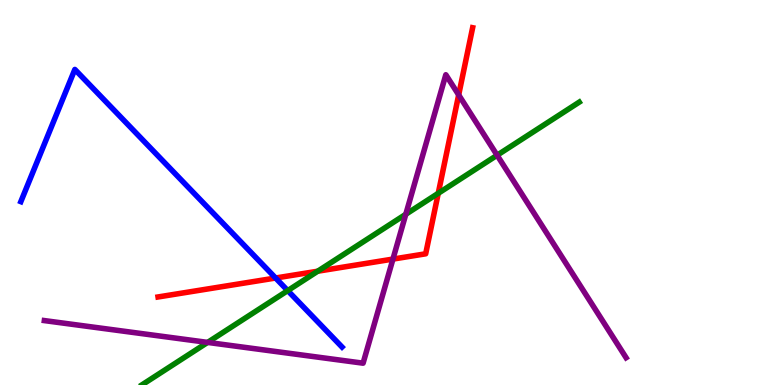[{'lines': ['blue', 'red'], 'intersections': [{'x': 3.56, 'y': 2.78}]}, {'lines': ['green', 'red'], 'intersections': [{'x': 4.1, 'y': 2.96}, {'x': 5.65, 'y': 4.98}]}, {'lines': ['purple', 'red'], 'intersections': [{'x': 5.07, 'y': 3.27}, {'x': 5.92, 'y': 7.53}]}, {'lines': ['blue', 'green'], 'intersections': [{'x': 3.71, 'y': 2.45}]}, {'lines': ['blue', 'purple'], 'intersections': []}, {'lines': ['green', 'purple'], 'intersections': [{'x': 2.68, 'y': 1.11}, {'x': 5.24, 'y': 4.43}, {'x': 6.41, 'y': 5.97}]}]